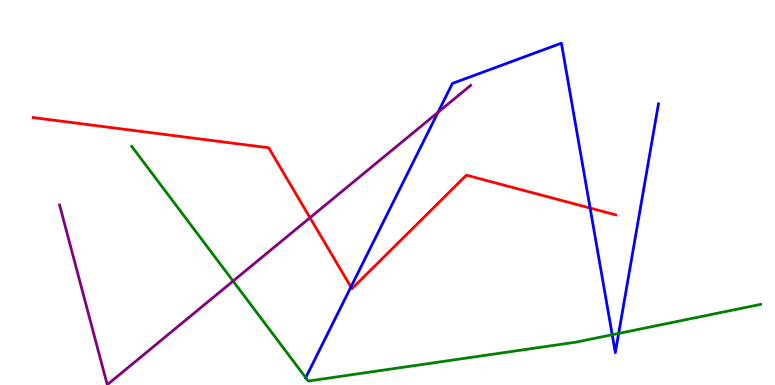[{'lines': ['blue', 'red'], 'intersections': [{'x': 4.53, 'y': 2.55}, {'x': 7.61, 'y': 4.6}]}, {'lines': ['green', 'red'], 'intersections': []}, {'lines': ['purple', 'red'], 'intersections': [{'x': 4.0, 'y': 4.34}]}, {'lines': ['blue', 'green'], 'intersections': [{'x': 3.95, 'y': 0.191}, {'x': 7.9, 'y': 1.31}, {'x': 7.98, 'y': 1.34}]}, {'lines': ['blue', 'purple'], 'intersections': [{'x': 5.65, 'y': 7.08}]}, {'lines': ['green', 'purple'], 'intersections': [{'x': 3.01, 'y': 2.7}]}]